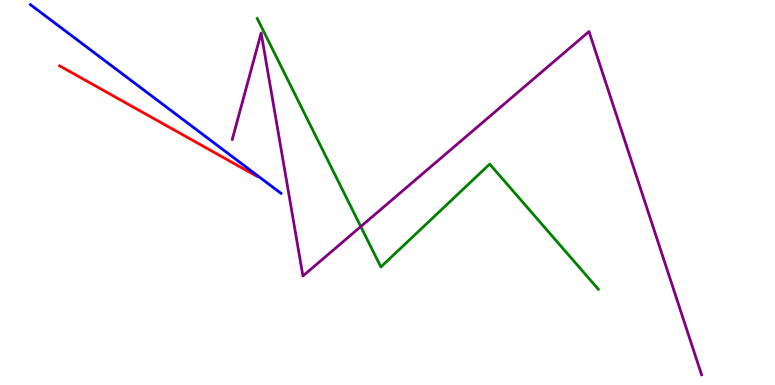[{'lines': ['blue', 'red'], 'intersections': []}, {'lines': ['green', 'red'], 'intersections': []}, {'lines': ['purple', 'red'], 'intersections': []}, {'lines': ['blue', 'green'], 'intersections': []}, {'lines': ['blue', 'purple'], 'intersections': []}, {'lines': ['green', 'purple'], 'intersections': [{'x': 4.66, 'y': 4.12}]}]